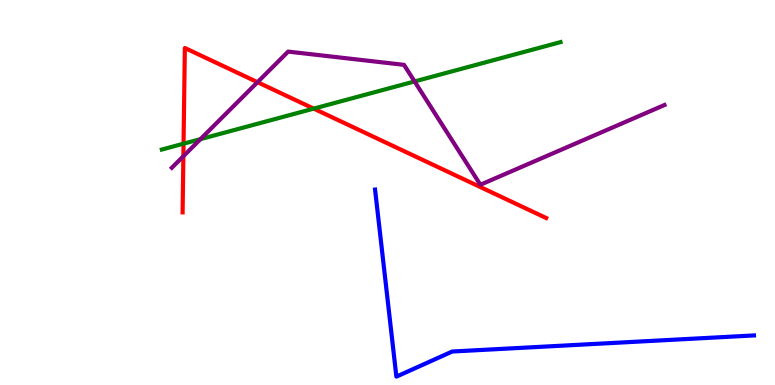[{'lines': ['blue', 'red'], 'intersections': []}, {'lines': ['green', 'red'], 'intersections': [{'x': 2.37, 'y': 6.27}, {'x': 4.05, 'y': 7.18}]}, {'lines': ['purple', 'red'], 'intersections': [{'x': 2.37, 'y': 5.94}, {'x': 3.32, 'y': 7.87}]}, {'lines': ['blue', 'green'], 'intersections': []}, {'lines': ['blue', 'purple'], 'intersections': []}, {'lines': ['green', 'purple'], 'intersections': [{'x': 2.59, 'y': 6.39}, {'x': 5.35, 'y': 7.88}]}]